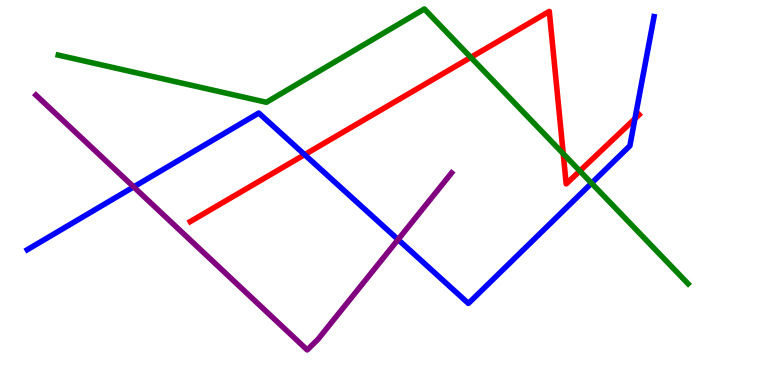[{'lines': ['blue', 'red'], 'intersections': [{'x': 3.93, 'y': 5.98}, {'x': 8.19, 'y': 6.92}]}, {'lines': ['green', 'red'], 'intersections': [{'x': 6.07, 'y': 8.51}, {'x': 7.27, 'y': 6.01}, {'x': 7.48, 'y': 5.56}]}, {'lines': ['purple', 'red'], 'intersections': []}, {'lines': ['blue', 'green'], 'intersections': [{'x': 7.63, 'y': 5.24}]}, {'lines': ['blue', 'purple'], 'intersections': [{'x': 1.72, 'y': 5.15}, {'x': 5.14, 'y': 3.78}]}, {'lines': ['green', 'purple'], 'intersections': []}]